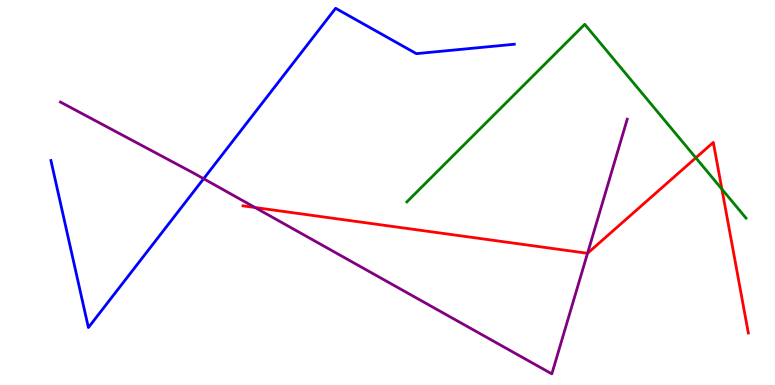[{'lines': ['blue', 'red'], 'intersections': []}, {'lines': ['green', 'red'], 'intersections': [{'x': 8.98, 'y': 5.9}, {'x': 9.31, 'y': 5.09}]}, {'lines': ['purple', 'red'], 'intersections': [{'x': 3.29, 'y': 4.61}, {'x': 7.58, 'y': 3.42}]}, {'lines': ['blue', 'green'], 'intersections': []}, {'lines': ['blue', 'purple'], 'intersections': [{'x': 2.63, 'y': 5.36}]}, {'lines': ['green', 'purple'], 'intersections': []}]